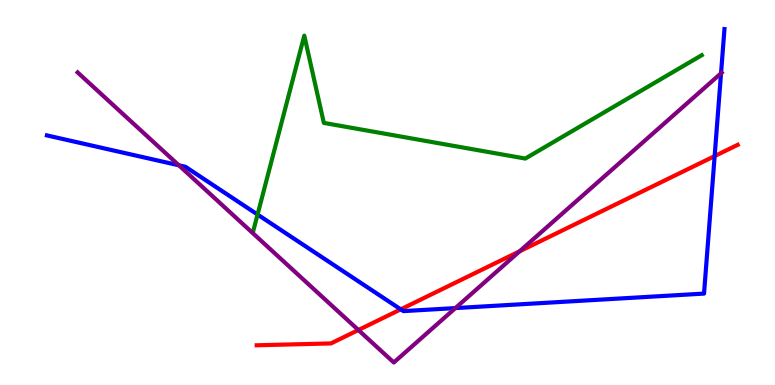[{'lines': ['blue', 'red'], 'intersections': [{'x': 5.17, 'y': 1.96}, {'x': 9.22, 'y': 5.95}]}, {'lines': ['green', 'red'], 'intersections': []}, {'lines': ['purple', 'red'], 'intersections': [{'x': 4.62, 'y': 1.43}, {'x': 6.7, 'y': 3.47}]}, {'lines': ['blue', 'green'], 'intersections': [{'x': 3.32, 'y': 4.43}]}, {'lines': ['blue', 'purple'], 'intersections': [{'x': 2.31, 'y': 5.71}, {'x': 5.88, 'y': 2.0}, {'x': 9.3, 'y': 8.1}]}, {'lines': ['green', 'purple'], 'intersections': []}]